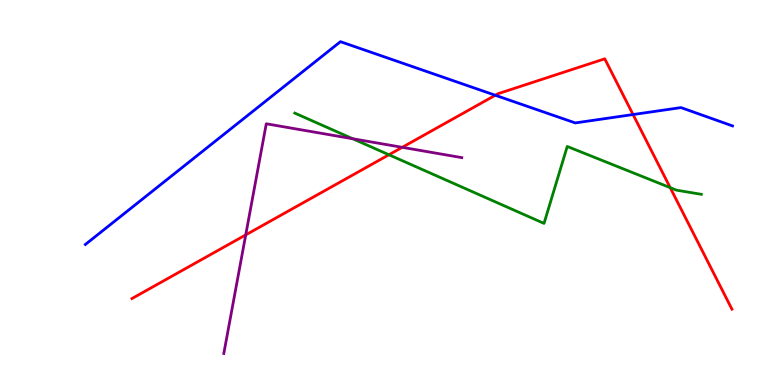[{'lines': ['blue', 'red'], 'intersections': [{'x': 6.39, 'y': 7.53}, {'x': 8.17, 'y': 7.02}]}, {'lines': ['green', 'red'], 'intersections': [{'x': 5.02, 'y': 5.98}, {'x': 8.65, 'y': 5.13}]}, {'lines': ['purple', 'red'], 'intersections': [{'x': 3.17, 'y': 3.9}, {'x': 5.19, 'y': 6.17}]}, {'lines': ['blue', 'green'], 'intersections': []}, {'lines': ['blue', 'purple'], 'intersections': []}, {'lines': ['green', 'purple'], 'intersections': [{'x': 4.55, 'y': 6.4}]}]